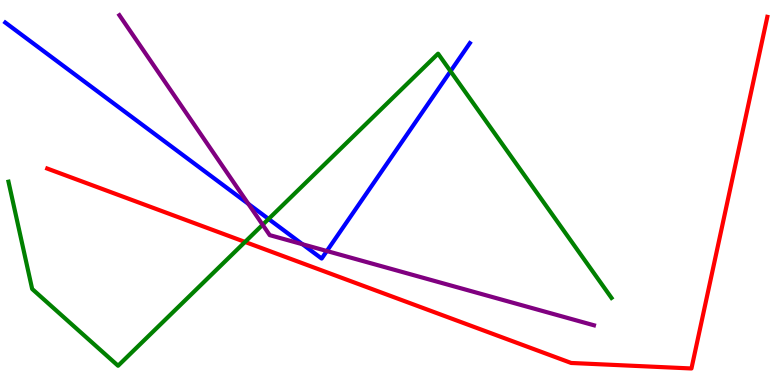[{'lines': ['blue', 'red'], 'intersections': []}, {'lines': ['green', 'red'], 'intersections': [{'x': 3.16, 'y': 3.72}]}, {'lines': ['purple', 'red'], 'intersections': []}, {'lines': ['blue', 'green'], 'intersections': [{'x': 3.47, 'y': 4.31}, {'x': 5.81, 'y': 8.15}]}, {'lines': ['blue', 'purple'], 'intersections': [{'x': 3.2, 'y': 4.7}, {'x': 3.9, 'y': 3.66}, {'x': 4.22, 'y': 3.48}]}, {'lines': ['green', 'purple'], 'intersections': [{'x': 3.39, 'y': 4.16}]}]